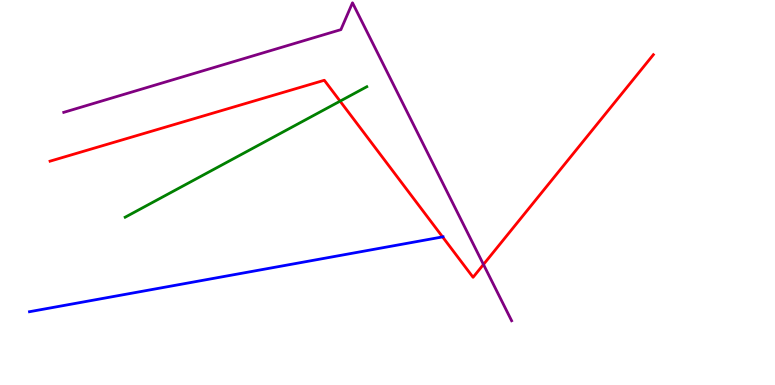[{'lines': ['blue', 'red'], 'intersections': [{'x': 5.71, 'y': 3.85}]}, {'lines': ['green', 'red'], 'intersections': [{'x': 4.39, 'y': 7.37}]}, {'lines': ['purple', 'red'], 'intersections': [{'x': 6.24, 'y': 3.13}]}, {'lines': ['blue', 'green'], 'intersections': []}, {'lines': ['blue', 'purple'], 'intersections': []}, {'lines': ['green', 'purple'], 'intersections': []}]